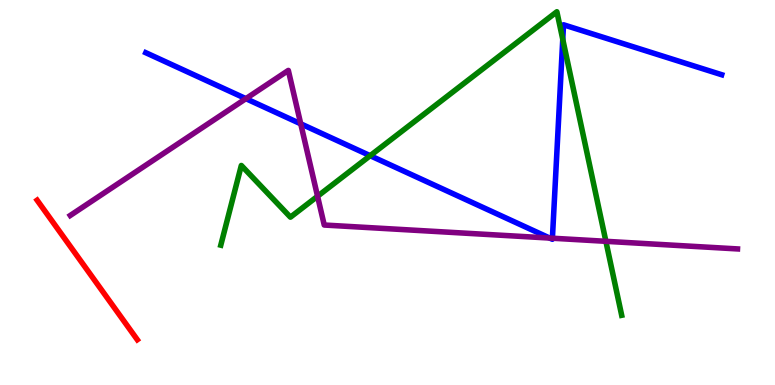[{'lines': ['blue', 'red'], 'intersections': []}, {'lines': ['green', 'red'], 'intersections': []}, {'lines': ['purple', 'red'], 'intersections': []}, {'lines': ['blue', 'green'], 'intersections': [{'x': 4.78, 'y': 5.96}, {'x': 7.26, 'y': 8.98}]}, {'lines': ['blue', 'purple'], 'intersections': [{'x': 3.17, 'y': 7.44}, {'x': 3.88, 'y': 6.78}, {'x': 7.09, 'y': 3.82}, {'x': 7.13, 'y': 3.81}]}, {'lines': ['green', 'purple'], 'intersections': [{'x': 4.1, 'y': 4.9}, {'x': 7.82, 'y': 3.73}]}]